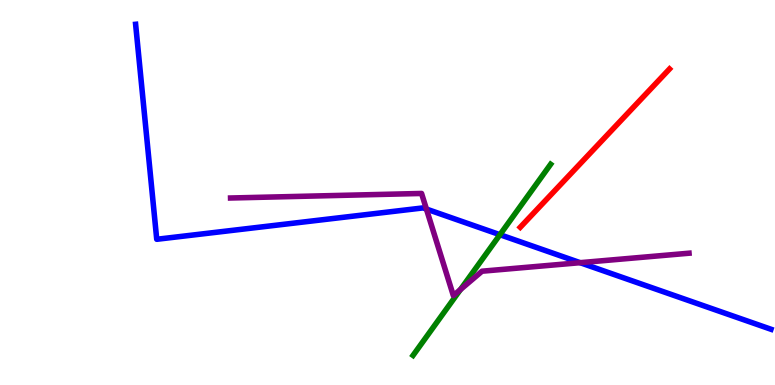[{'lines': ['blue', 'red'], 'intersections': []}, {'lines': ['green', 'red'], 'intersections': []}, {'lines': ['purple', 'red'], 'intersections': []}, {'lines': ['blue', 'green'], 'intersections': [{'x': 6.45, 'y': 3.9}]}, {'lines': ['blue', 'purple'], 'intersections': [{'x': 5.5, 'y': 4.57}, {'x': 7.49, 'y': 3.18}]}, {'lines': ['green', 'purple'], 'intersections': [{'x': 5.94, 'y': 2.48}]}]